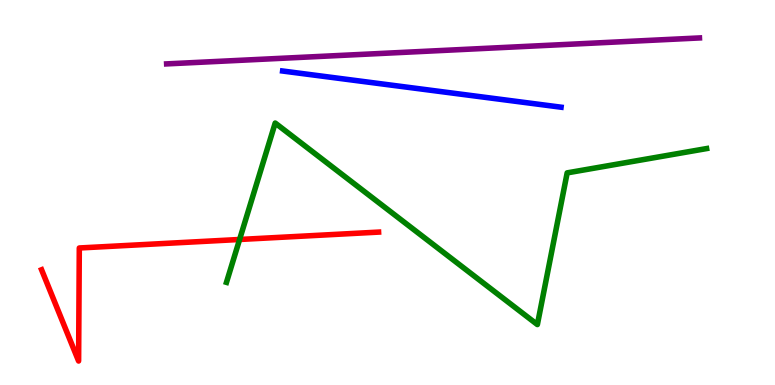[{'lines': ['blue', 'red'], 'intersections': []}, {'lines': ['green', 'red'], 'intersections': [{'x': 3.09, 'y': 3.78}]}, {'lines': ['purple', 'red'], 'intersections': []}, {'lines': ['blue', 'green'], 'intersections': []}, {'lines': ['blue', 'purple'], 'intersections': []}, {'lines': ['green', 'purple'], 'intersections': []}]